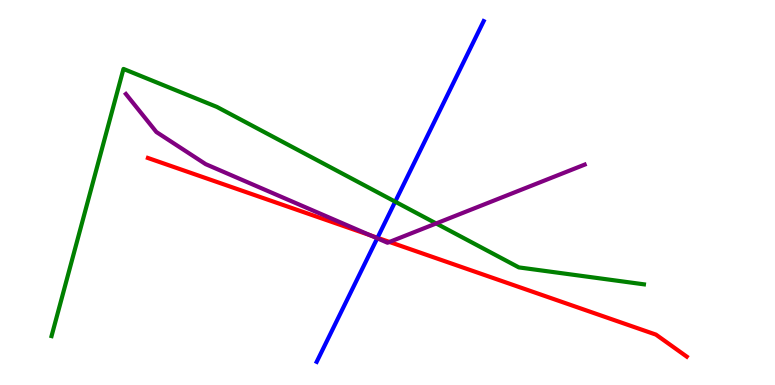[{'lines': ['blue', 'red'], 'intersections': [{'x': 4.87, 'y': 3.82}]}, {'lines': ['green', 'red'], 'intersections': []}, {'lines': ['purple', 'red'], 'intersections': [{'x': 4.78, 'y': 3.89}, {'x': 5.03, 'y': 3.72}]}, {'lines': ['blue', 'green'], 'intersections': [{'x': 5.1, 'y': 4.76}]}, {'lines': ['blue', 'purple'], 'intersections': [{'x': 4.87, 'y': 3.81}]}, {'lines': ['green', 'purple'], 'intersections': [{'x': 5.63, 'y': 4.2}]}]